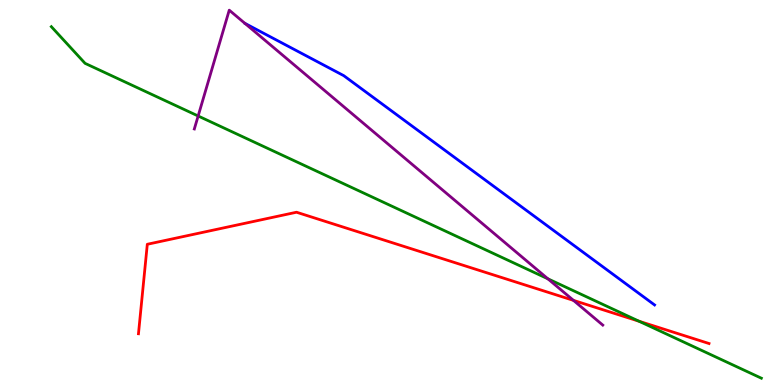[{'lines': ['blue', 'red'], 'intersections': []}, {'lines': ['green', 'red'], 'intersections': [{'x': 8.25, 'y': 1.66}]}, {'lines': ['purple', 'red'], 'intersections': [{'x': 7.4, 'y': 2.2}]}, {'lines': ['blue', 'green'], 'intersections': []}, {'lines': ['blue', 'purple'], 'intersections': []}, {'lines': ['green', 'purple'], 'intersections': [{'x': 2.56, 'y': 6.99}, {'x': 7.07, 'y': 2.76}]}]